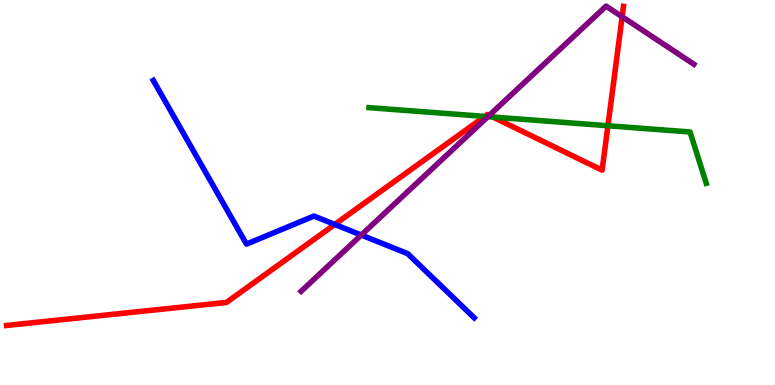[{'lines': ['blue', 'red'], 'intersections': [{'x': 4.32, 'y': 4.17}]}, {'lines': ['green', 'red'], 'intersections': [{'x': 6.26, 'y': 6.98}, {'x': 6.36, 'y': 6.96}, {'x': 7.84, 'y': 6.73}]}, {'lines': ['purple', 'red'], 'intersections': [{'x': 6.31, 'y': 7.01}, {'x': 8.03, 'y': 9.56}]}, {'lines': ['blue', 'green'], 'intersections': []}, {'lines': ['blue', 'purple'], 'intersections': [{'x': 4.66, 'y': 3.89}]}, {'lines': ['green', 'purple'], 'intersections': [{'x': 6.3, 'y': 6.97}]}]